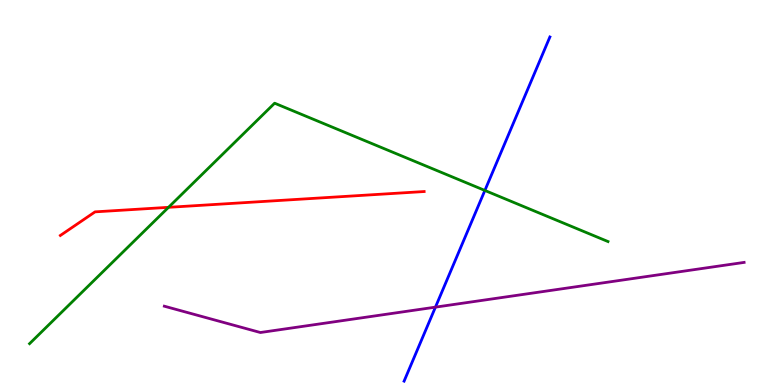[{'lines': ['blue', 'red'], 'intersections': []}, {'lines': ['green', 'red'], 'intersections': [{'x': 2.17, 'y': 4.61}]}, {'lines': ['purple', 'red'], 'intersections': []}, {'lines': ['blue', 'green'], 'intersections': [{'x': 6.26, 'y': 5.05}]}, {'lines': ['blue', 'purple'], 'intersections': [{'x': 5.62, 'y': 2.02}]}, {'lines': ['green', 'purple'], 'intersections': []}]